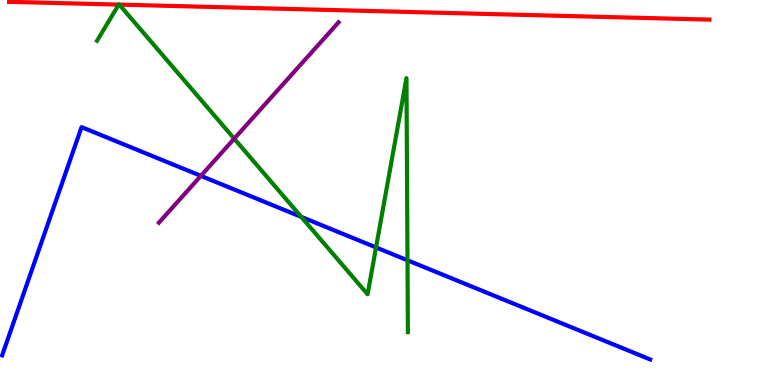[{'lines': ['blue', 'red'], 'intersections': []}, {'lines': ['green', 'red'], 'intersections': [{'x': 1.53, 'y': 9.88}, {'x': 1.54, 'y': 9.88}]}, {'lines': ['purple', 'red'], 'intersections': []}, {'lines': ['blue', 'green'], 'intersections': [{'x': 3.89, 'y': 4.37}, {'x': 4.85, 'y': 3.57}, {'x': 5.26, 'y': 3.24}]}, {'lines': ['blue', 'purple'], 'intersections': [{'x': 2.59, 'y': 5.43}]}, {'lines': ['green', 'purple'], 'intersections': [{'x': 3.02, 'y': 6.4}]}]